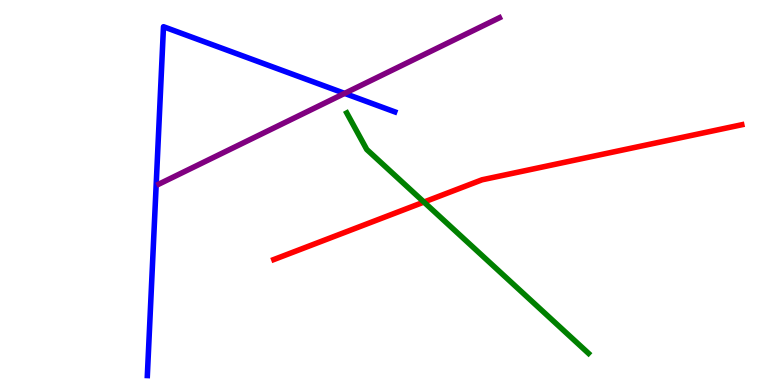[{'lines': ['blue', 'red'], 'intersections': []}, {'lines': ['green', 'red'], 'intersections': [{'x': 5.47, 'y': 4.75}]}, {'lines': ['purple', 'red'], 'intersections': []}, {'lines': ['blue', 'green'], 'intersections': []}, {'lines': ['blue', 'purple'], 'intersections': [{'x': 4.45, 'y': 7.57}]}, {'lines': ['green', 'purple'], 'intersections': []}]